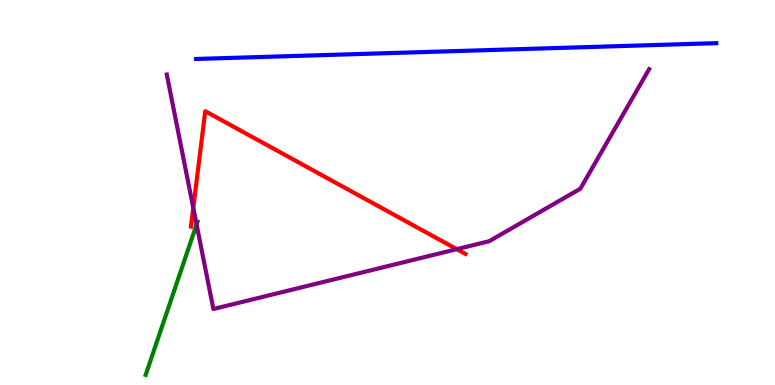[{'lines': ['blue', 'red'], 'intersections': []}, {'lines': ['green', 'red'], 'intersections': []}, {'lines': ['purple', 'red'], 'intersections': [{'x': 2.49, 'y': 4.6}, {'x': 5.89, 'y': 3.53}]}, {'lines': ['blue', 'green'], 'intersections': []}, {'lines': ['blue', 'purple'], 'intersections': []}, {'lines': ['green', 'purple'], 'intersections': [{'x': 2.54, 'y': 4.17}]}]